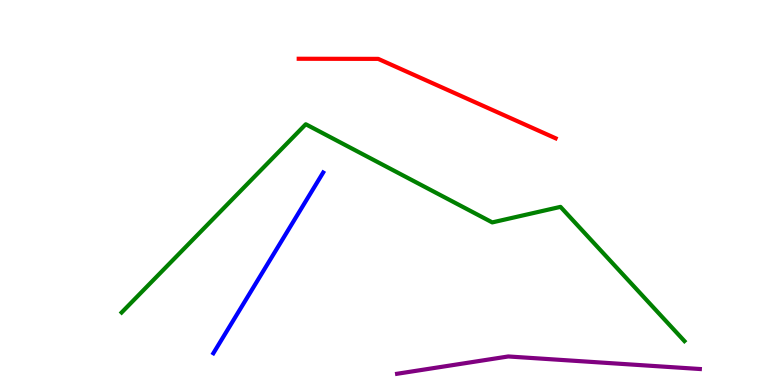[{'lines': ['blue', 'red'], 'intersections': []}, {'lines': ['green', 'red'], 'intersections': []}, {'lines': ['purple', 'red'], 'intersections': []}, {'lines': ['blue', 'green'], 'intersections': []}, {'lines': ['blue', 'purple'], 'intersections': []}, {'lines': ['green', 'purple'], 'intersections': []}]